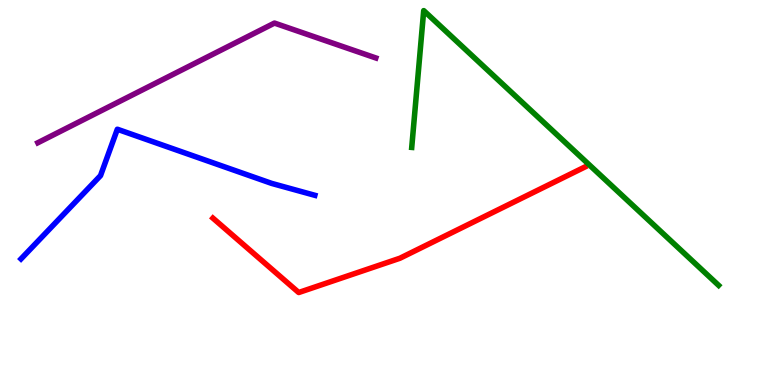[{'lines': ['blue', 'red'], 'intersections': []}, {'lines': ['green', 'red'], 'intersections': []}, {'lines': ['purple', 'red'], 'intersections': []}, {'lines': ['blue', 'green'], 'intersections': []}, {'lines': ['blue', 'purple'], 'intersections': []}, {'lines': ['green', 'purple'], 'intersections': []}]